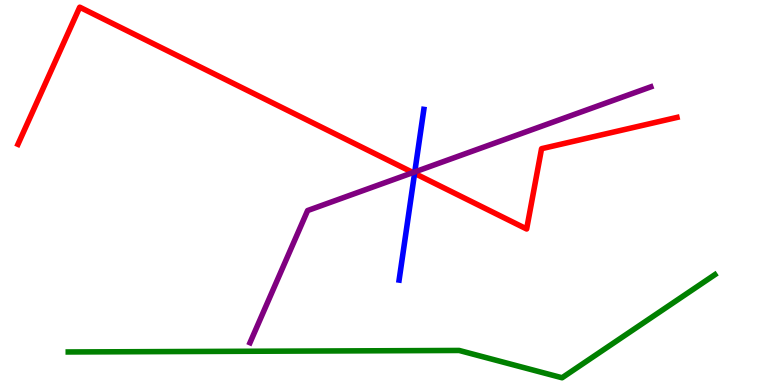[{'lines': ['blue', 'red'], 'intersections': [{'x': 5.35, 'y': 5.5}]}, {'lines': ['green', 'red'], 'intersections': []}, {'lines': ['purple', 'red'], 'intersections': [{'x': 5.33, 'y': 5.52}]}, {'lines': ['blue', 'green'], 'intersections': []}, {'lines': ['blue', 'purple'], 'intersections': [{'x': 5.35, 'y': 5.53}]}, {'lines': ['green', 'purple'], 'intersections': []}]